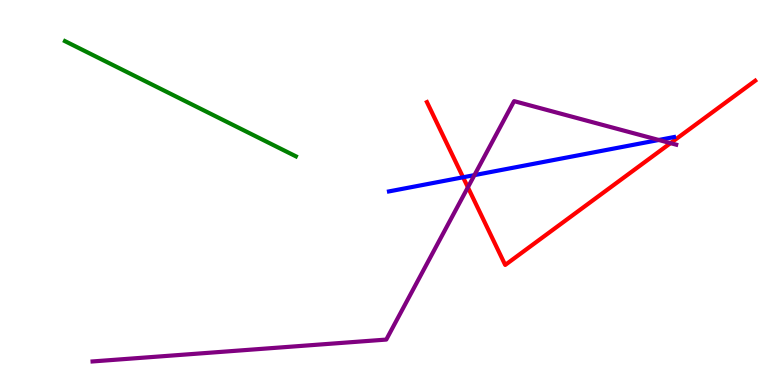[{'lines': ['blue', 'red'], 'intersections': [{'x': 5.98, 'y': 5.4}]}, {'lines': ['green', 'red'], 'intersections': []}, {'lines': ['purple', 'red'], 'intersections': [{'x': 6.04, 'y': 5.13}, {'x': 8.65, 'y': 6.28}]}, {'lines': ['blue', 'green'], 'intersections': []}, {'lines': ['blue', 'purple'], 'intersections': [{'x': 6.12, 'y': 5.45}, {'x': 8.5, 'y': 6.36}]}, {'lines': ['green', 'purple'], 'intersections': []}]